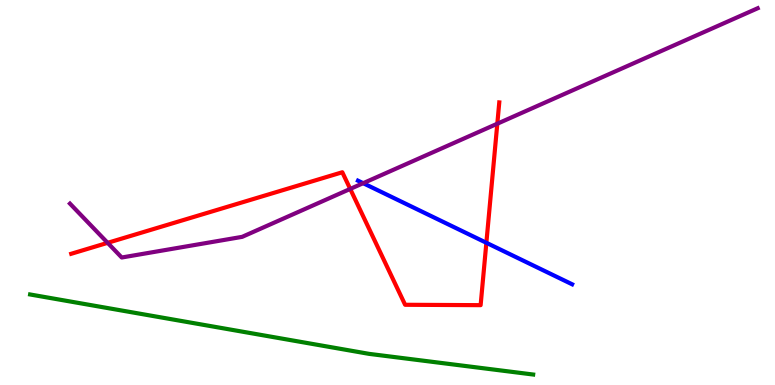[{'lines': ['blue', 'red'], 'intersections': [{'x': 6.28, 'y': 3.69}]}, {'lines': ['green', 'red'], 'intersections': []}, {'lines': ['purple', 'red'], 'intersections': [{'x': 1.39, 'y': 3.69}, {'x': 4.52, 'y': 5.09}, {'x': 6.42, 'y': 6.79}]}, {'lines': ['blue', 'green'], 'intersections': []}, {'lines': ['blue', 'purple'], 'intersections': [{'x': 4.69, 'y': 5.24}]}, {'lines': ['green', 'purple'], 'intersections': []}]